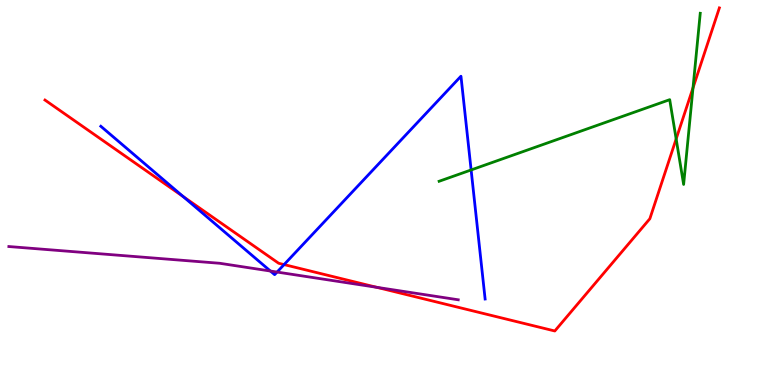[{'lines': ['blue', 'red'], 'intersections': [{'x': 2.36, 'y': 4.89}, {'x': 3.67, 'y': 3.13}]}, {'lines': ['green', 'red'], 'intersections': [{'x': 8.72, 'y': 6.39}, {'x': 8.94, 'y': 7.72}]}, {'lines': ['purple', 'red'], 'intersections': [{'x': 4.86, 'y': 2.54}]}, {'lines': ['blue', 'green'], 'intersections': [{'x': 6.08, 'y': 5.59}]}, {'lines': ['blue', 'purple'], 'intersections': [{'x': 3.49, 'y': 2.96}, {'x': 3.58, 'y': 2.93}]}, {'lines': ['green', 'purple'], 'intersections': []}]